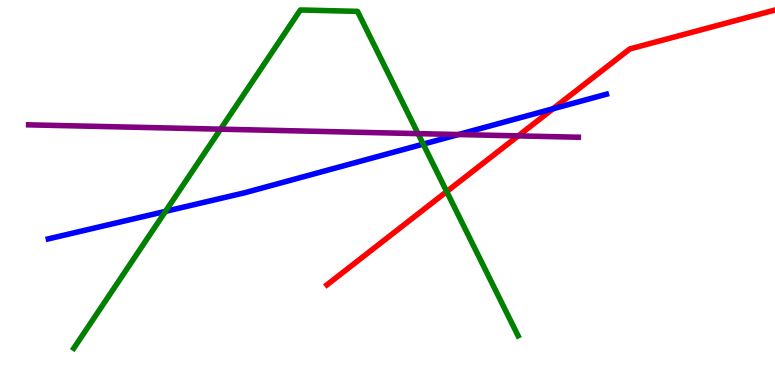[{'lines': ['blue', 'red'], 'intersections': [{'x': 7.14, 'y': 7.17}]}, {'lines': ['green', 'red'], 'intersections': [{'x': 5.76, 'y': 5.02}]}, {'lines': ['purple', 'red'], 'intersections': [{'x': 6.69, 'y': 6.47}]}, {'lines': ['blue', 'green'], 'intersections': [{'x': 2.14, 'y': 4.51}, {'x': 5.46, 'y': 6.26}]}, {'lines': ['blue', 'purple'], 'intersections': [{'x': 5.92, 'y': 6.51}]}, {'lines': ['green', 'purple'], 'intersections': [{'x': 2.85, 'y': 6.64}, {'x': 5.39, 'y': 6.53}]}]